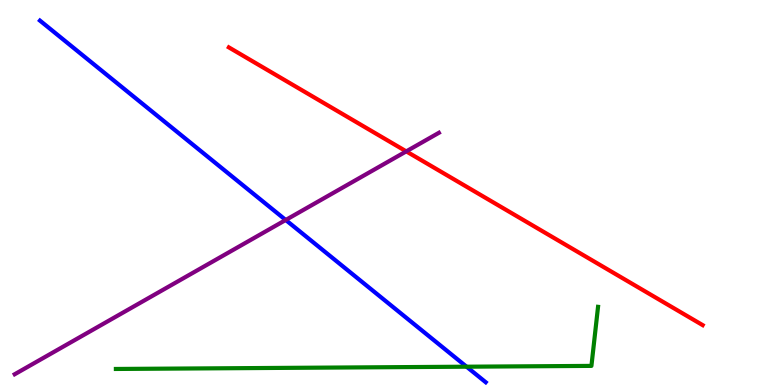[{'lines': ['blue', 'red'], 'intersections': []}, {'lines': ['green', 'red'], 'intersections': []}, {'lines': ['purple', 'red'], 'intersections': [{'x': 5.24, 'y': 6.07}]}, {'lines': ['blue', 'green'], 'intersections': [{'x': 6.02, 'y': 0.475}]}, {'lines': ['blue', 'purple'], 'intersections': [{'x': 3.69, 'y': 4.29}]}, {'lines': ['green', 'purple'], 'intersections': []}]